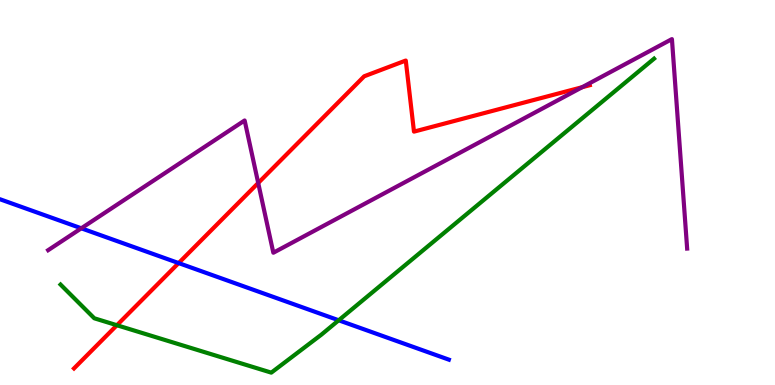[{'lines': ['blue', 'red'], 'intersections': [{'x': 2.31, 'y': 3.17}]}, {'lines': ['green', 'red'], 'intersections': [{'x': 1.51, 'y': 1.55}]}, {'lines': ['purple', 'red'], 'intersections': [{'x': 3.33, 'y': 5.25}, {'x': 7.51, 'y': 7.73}]}, {'lines': ['blue', 'green'], 'intersections': [{'x': 4.37, 'y': 1.68}]}, {'lines': ['blue', 'purple'], 'intersections': [{'x': 1.05, 'y': 4.07}]}, {'lines': ['green', 'purple'], 'intersections': []}]